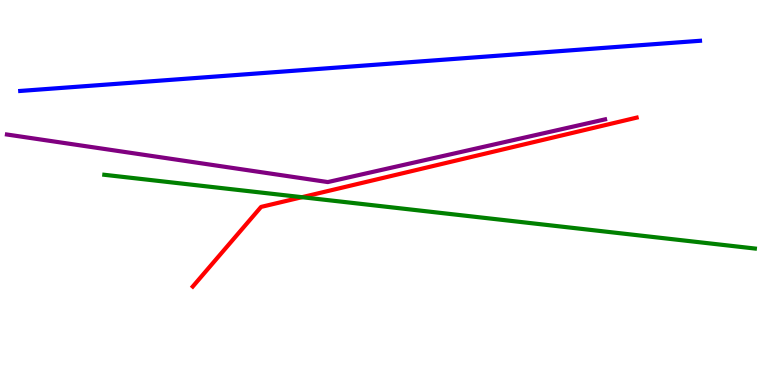[{'lines': ['blue', 'red'], 'intersections': []}, {'lines': ['green', 'red'], 'intersections': [{'x': 3.9, 'y': 4.88}]}, {'lines': ['purple', 'red'], 'intersections': []}, {'lines': ['blue', 'green'], 'intersections': []}, {'lines': ['blue', 'purple'], 'intersections': []}, {'lines': ['green', 'purple'], 'intersections': []}]